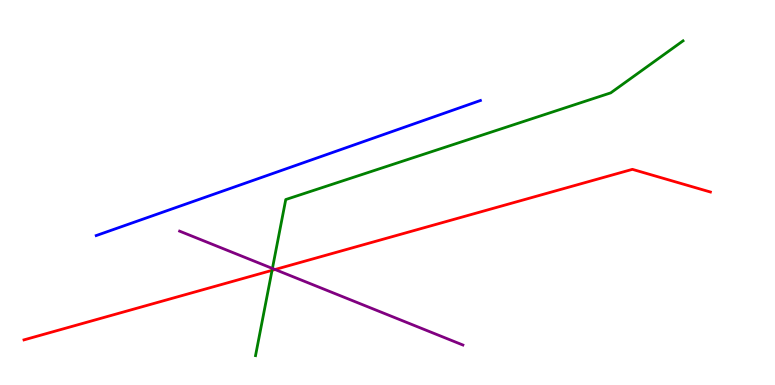[{'lines': ['blue', 'red'], 'intersections': []}, {'lines': ['green', 'red'], 'intersections': [{'x': 3.51, 'y': 2.98}]}, {'lines': ['purple', 'red'], 'intersections': [{'x': 3.55, 'y': 3.0}]}, {'lines': ['blue', 'green'], 'intersections': []}, {'lines': ['blue', 'purple'], 'intersections': []}, {'lines': ['green', 'purple'], 'intersections': [{'x': 3.52, 'y': 3.03}]}]